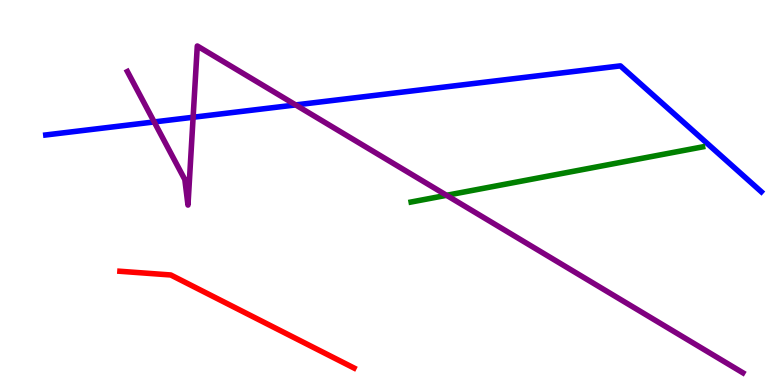[{'lines': ['blue', 'red'], 'intersections': []}, {'lines': ['green', 'red'], 'intersections': []}, {'lines': ['purple', 'red'], 'intersections': []}, {'lines': ['blue', 'green'], 'intersections': []}, {'lines': ['blue', 'purple'], 'intersections': [{'x': 1.99, 'y': 6.83}, {'x': 2.49, 'y': 6.95}, {'x': 3.82, 'y': 7.27}]}, {'lines': ['green', 'purple'], 'intersections': [{'x': 5.76, 'y': 4.93}]}]